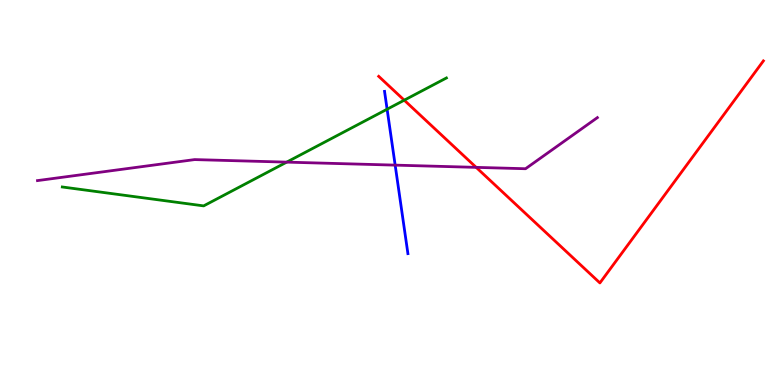[{'lines': ['blue', 'red'], 'intersections': []}, {'lines': ['green', 'red'], 'intersections': [{'x': 5.22, 'y': 7.4}]}, {'lines': ['purple', 'red'], 'intersections': [{'x': 6.14, 'y': 5.65}]}, {'lines': ['blue', 'green'], 'intersections': [{'x': 4.99, 'y': 7.16}]}, {'lines': ['blue', 'purple'], 'intersections': [{'x': 5.1, 'y': 5.71}]}, {'lines': ['green', 'purple'], 'intersections': [{'x': 3.7, 'y': 5.79}]}]